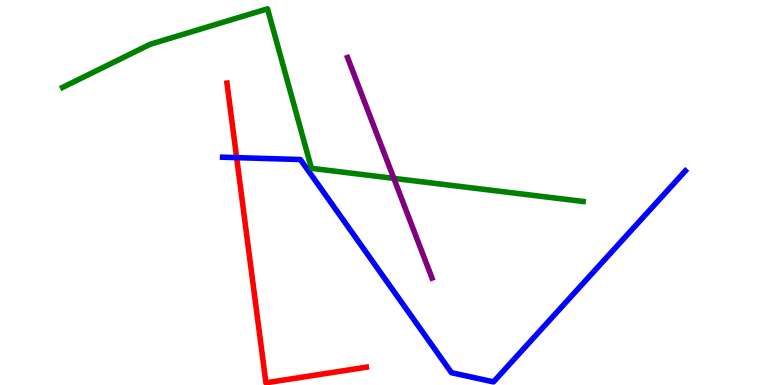[{'lines': ['blue', 'red'], 'intersections': [{'x': 3.05, 'y': 5.91}]}, {'lines': ['green', 'red'], 'intersections': []}, {'lines': ['purple', 'red'], 'intersections': []}, {'lines': ['blue', 'green'], 'intersections': []}, {'lines': ['blue', 'purple'], 'intersections': []}, {'lines': ['green', 'purple'], 'intersections': [{'x': 5.08, 'y': 5.37}]}]